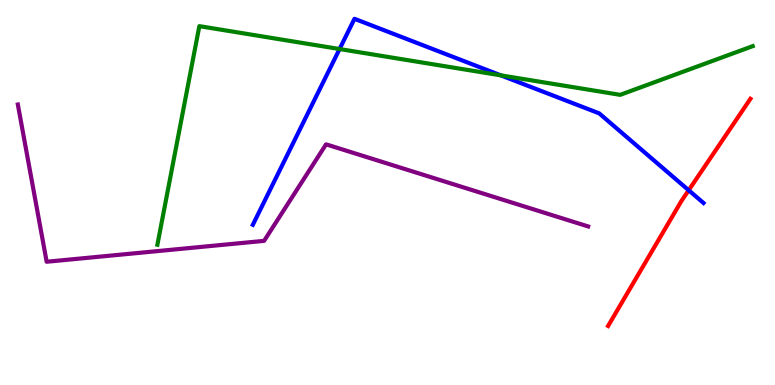[{'lines': ['blue', 'red'], 'intersections': [{'x': 8.89, 'y': 5.06}]}, {'lines': ['green', 'red'], 'intersections': []}, {'lines': ['purple', 'red'], 'intersections': []}, {'lines': ['blue', 'green'], 'intersections': [{'x': 4.38, 'y': 8.73}, {'x': 6.46, 'y': 8.04}]}, {'lines': ['blue', 'purple'], 'intersections': []}, {'lines': ['green', 'purple'], 'intersections': []}]